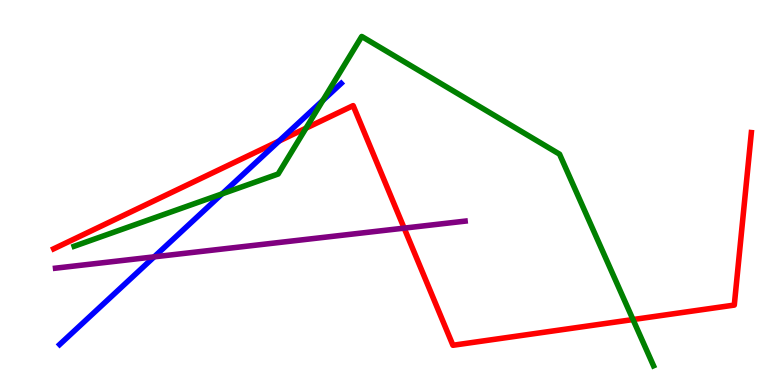[{'lines': ['blue', 'red'], 'intersections': [{'x': 3.6, 'y': 6.34}]}, {'lines': ['green', 'red'], 'intersections': [{'x': 3.95, 'y': 6.67}, {'x': 8.17, 'y': 1.7}]}, {'lines': ['purple', 'red'], 'intersections': [{'x': 5.21, 'y': 4.07}]}, {'lines': ['blue', 'green'], 'intersections': [{'x': 2.87, 'y': 4.96}, {'x': 4.17, 'y': 7.39}]}, {'lines': ['blue', 'purple'], 'intersections': [{'x': 1.99, 'y': 3.33}]}, {'lines': ['green', 'purple'], 'intersections': []}]